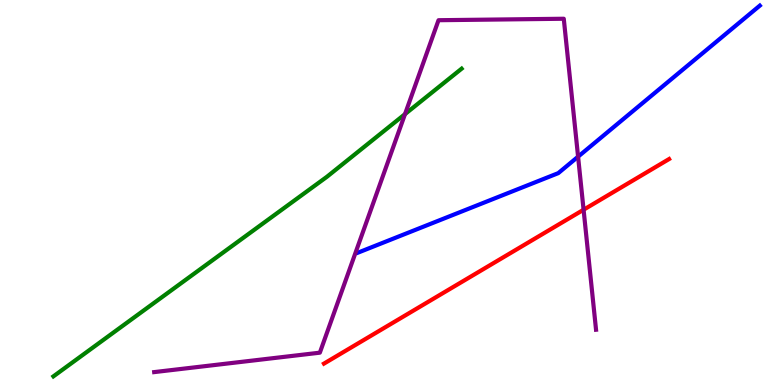[{'lines': ['blue', 'red'], 'intersections': []}, {'lines': ['green', 'red'], 'intersections': []}, {'lines': ['purple', 'red'], 'intersections': [{'x': 7.53, 'y': 4.55}]}, {'lines': ['blue', 'green'], 'intersections': []}, {'lines': ['blue', 'purple'], 'intersections': [{'x': 7.46, 'y': 5.93}]}, {'lines': ['green', 'purple'], 'intersections': [{'x': 5.23, 'y': 7.04}]}]